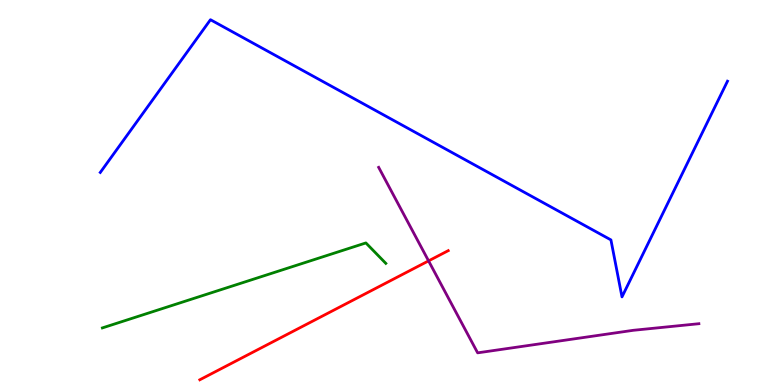[{'lines': ['blue', 'red'], 'intersections': []}, {'lines': ['green', 'red'], 'intersections': []}, {'lines': ['purple', 'red'], 'intersections': [{'x': 5.53, 'y': 3.22}]}, {'lines': ['blue', 'green'], 'intersections': []}, {'lines': ['blue', 'purple'], 'intersections': []}, {'lines': ['green', 'purple'], 'intersections': []}]